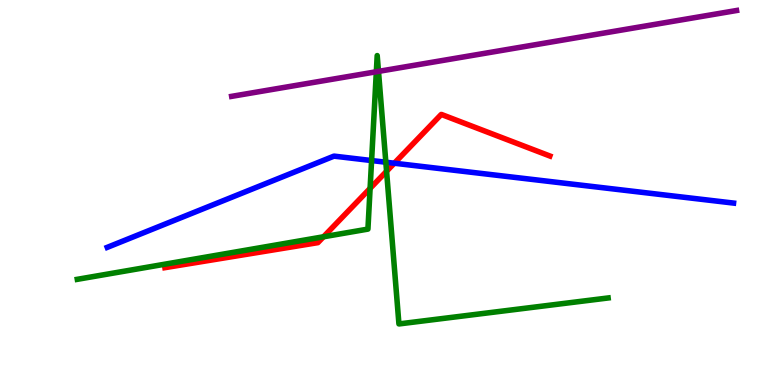[{'lines': ['blue', 'red'], 'intersections': [{'x': 5.09, 'y': 5.76}]}, {'lines': ['green', 'red'], 'intersections': [{'x': 4.17, 'y': 3.85}, {'x': 4.78, 'y': 5.11}, {'x': 4.99, 'y': 5.55}]}, {'lines': ['purple', 'red'], 'intersections': []}, {'lines': ['blue', 'green'], 'intersections': [{'x': 4.79, 'y': 5.83}, {'x': 4.98, 'y': 5.79}]}, {'lines': ['blue', 'purple'], 'intersections': []}, {'lines': ['green', 'purple'], 'intersections': [{'x': 4.86, 'y': 8.14}, {'x': 4.88, 'y': 8.15}]}]